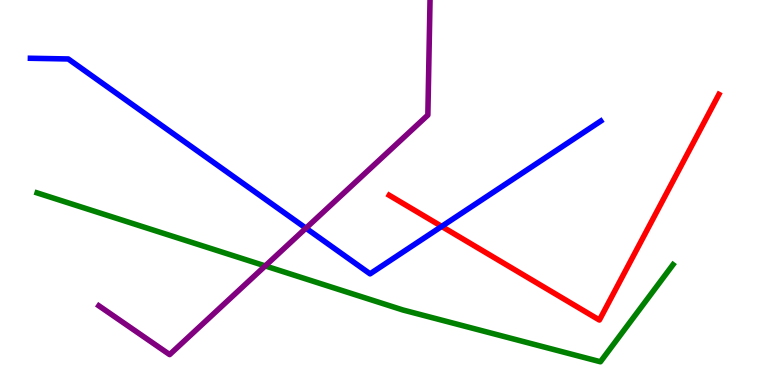[{'lines': ['blue', 'red'], 'intersections': [{'x': 5.7, 'y': 4.12}]}, {'lines': ['green', 'red'], 'intersections': []}, {'lines': ['purple', 'red'], 'intersections': []}, {'lines': ['blue', 'green'], 'intersections': []}, {'lines': ['blue', 'purple'], 'intersections': [{'x': 3.95, 'y': 4.07}]}, {'lines': ['green', 'purple'], 'intersections': [{'x': 3.42, 'y': 3.09}]}]